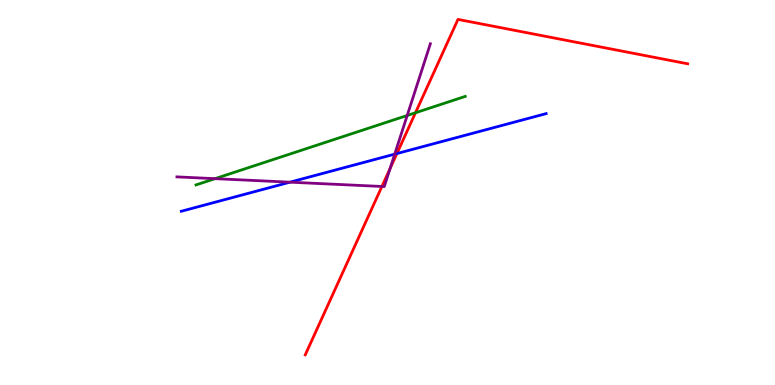[{'lines': ['blue', 'red'], 'intersections': [{'x': 5.12, 'y': 6.01}]}, {'lines': ['green', 'red'], 'intersections': [{'x': 5.36, 'y': 7.07}]}, {'lines': ['purple', 'red'], 'intersections': [{'x': 4.93, 'y': 5.16}, {'x': 5.03, 'y': 5.62}]}, {'lines': ['blue', 'green'], 'intersections': []}, {'lines': ['blue', 'purple'], 'intersections': [{'x': 3.74, 'y': 5.27}, {'x': 5.09, 'y': 6.0}]}, {'lines': ['green', 'purple'], 'intersections': [{'x': 2.77, 'y': 5.36}, {'x': 5.25, 'y': 7.0}]}]